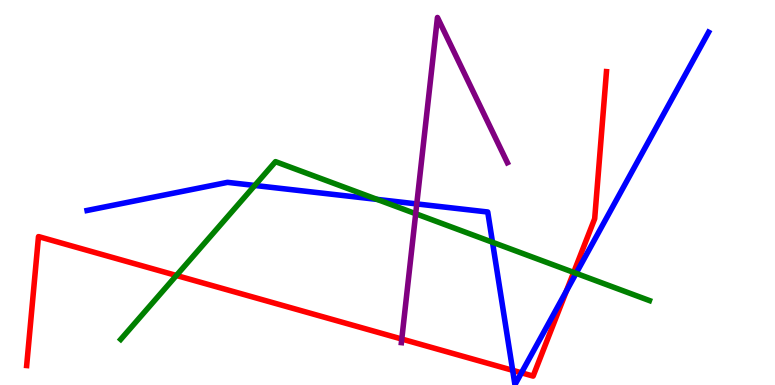[{'lines': ['blue', 'red'], 'intersections': [{'x': 6.62, 'y': 0.381}, {'x': 6.73, 'y': 0.317}, {'x': 7.31, 'y': 2.44}]}, {'lines': ['green', 'red'], 'intersections': [{'x': 2.28, 'y': 2.84}, {'x': 7.4, 'y': 2.92}]}, {'lines': ['purple', 'red'], 'intersections': [{'x': 5.18, 'y': 1.19}]}, {'lines': ['blue', 'green'], 'intersections': [{'x': 3.29, 'y': 5.18}, {'x': 4.87, 'y': 4.82}, {'x': 6.35, 'y': 3.71}, {'x': 7.43, 'y': 2.9}]}, {'lines': ['blue', 'purple'], 'intersections': [{'x': 5.38, 'y': 4.7}]}, {'lines': ['green', 'purple'], 'intersections': [{'x': 5.36, 'y': 4.45}]}]